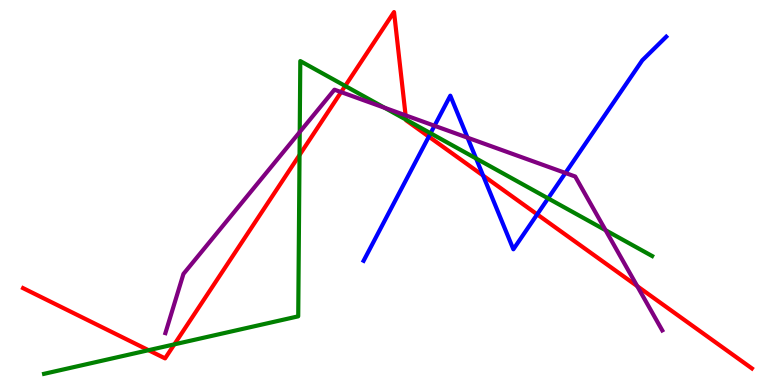[{'lines': ['blue', 'red'], 'intersections': [{'x': 5.53, 'y': 6.45}, {'x': 6.23, 'y': 5.44}, {'x': 6.93, 'y': 4.43}]}, {'lines': ['green', 'red'], 'intersections': [{'x': 1.92, 'y': 0.904}, {'x': 2.25, 'y': 1.06}, {'x': 3.87, 'y': 5.97}, {'x': 4.45, 'y': 7.77}, {'x': 5.24, 'y': 6.89}]}, {'lines': ['purple', 'red'], 'intersections': [{'x': 4.4, 'y': 7.61}, {'x': 5.23, 'y': 7.0}, {'x': 8.22, 'y': 2.57}]}, {'lines': ['blue', 'green'], 'intersections': [{'x': 5.56, 'y': 6.54}, {'x': 6.14, 'y': 5.88}, {'x': 7.07, 'y': 4.85}]}, {'lines': ['blue', 'purple'], 'intersections': [{'x': 5.61, 'y': 6.73}, {'x': 6.03, 'y': 6.42}, {'x': 7.3, 'y': 5.51}]}, {'lines': ['green', 'purple'], 'intersections': [{'x': 3.87, 'y': 6.57}, {'x': 4.96, 'y': 7.2}, {'x': 7.81, 'y': 4.02}]}]